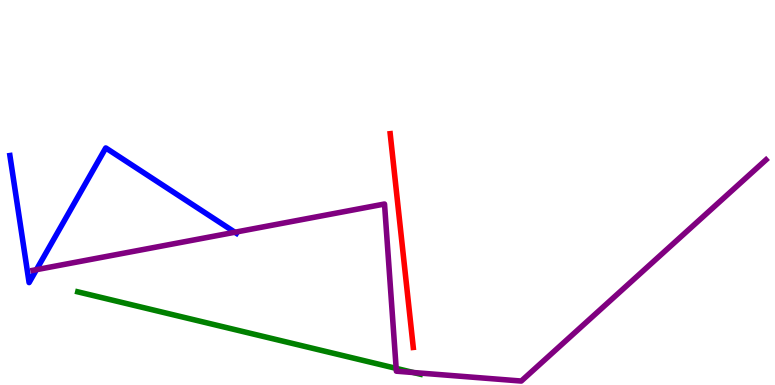[{'lines': ['blue', 'red'], 'intersections': []}, {'lines': ['green', 'red'], 'intersections': []}, {'lines': ['purple', 'red'], 'intersections': []}, {'lines': ['blue', 'green'], 'intersections': []}, {'lines': ['blue', 'purple'], 'intersections': [{'x': 0.47, 'y': 3.0}, {'x': 3.03, 'y': 3.97}]}, {'lines': ['green', 'purple'], 'intersections': [{'x': 5.11, 'y': 0.432}, {'x': 5.33, 'y': 0.324}]}]